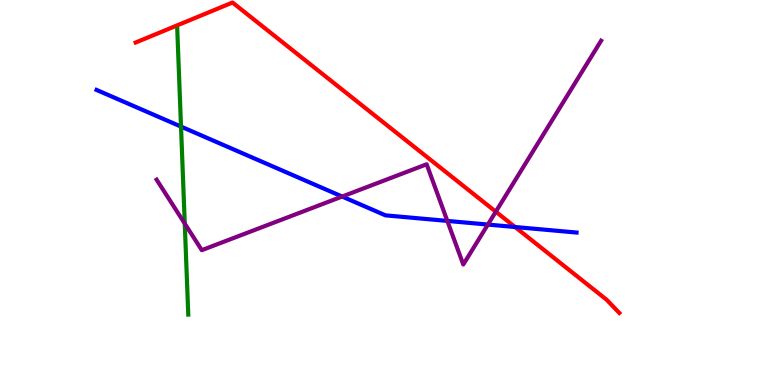[{'lines': ['blue', 'red'], 'intersections': [{'x': 6.65, 'y': 4.1}]}, {'lines': ['green', 'red'], 'intersections': []}, {'lines': ['purple', 'red'], 'intersections': [{'x': 6.4, 'y': 4.5}]}, {'lines': ['blue', 'green'], 'intersections': [{'x': 2.34, 'y': 6.71}]}, {'lines': ['blue', 'purple'], 'intersections': [{'x': 4.41, 'y': 4.89}, {'x': 5.77, 'y': 4.26}, {'x': 6.3, 'y': 4.17}]}, {'lines': ['green', 'purple'], 'intersections': [{'x': 2.38, 'y': 4.19}]}]